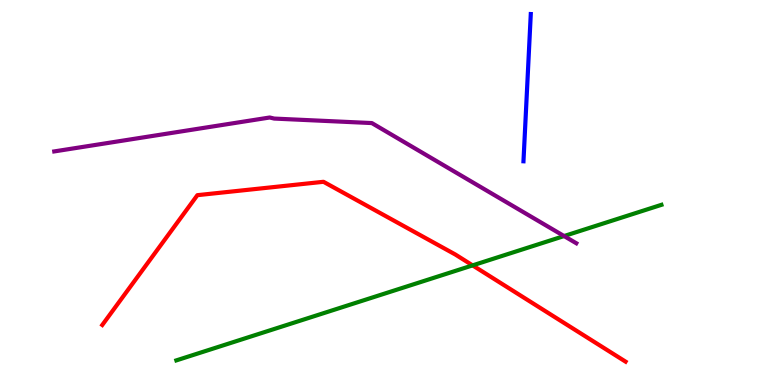[{'lines': ['blue', 'red'], 'intersections': []}, {'lines': ['green', 'red'], 'intersections': [{'x': 6.1, 'y': 3.11}]}, {'lines': ['purple', 'red'], 'intersections': []}, {'lines': ['blue', 'green'], 'intersections': []}, {'lines': ['blue', 'purple'], 'intersections': []}, {'lines': ['green', 'purple'], 'intersections': [{'x': 7.28, 'y': 3.87}]}]